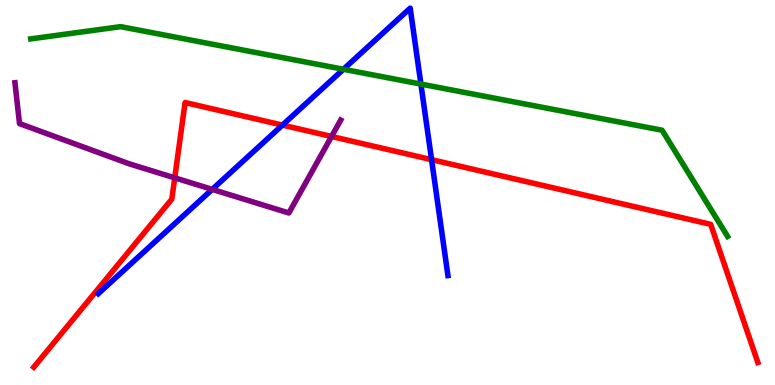[{'lines': ['blue', 'red'], 'intersections': [{'x': 3.64, 'y': 6.75}, {'x': 5.57, 'y': 5.85}]}, {'lines': ['green', 'red'], 'intersections': []}, {'lines': ['purple', 'red'], 'intersections': [{'x': 2.25, 'y': 5.38}, {'x': 4.28, 'y': 6.45}]}, {'lines': ['blue', 'green'], 'intersections': [{'x': 4.43, 'y': 8.2}, {'x': 5.43, 'y': 7.82}]}, {'lines': ['blue', 'purple'], 'intersections': [{'x': 2.74, 'y': 5.08}]}, {'lines': ['green', 'purple'], 'intersections': []}]